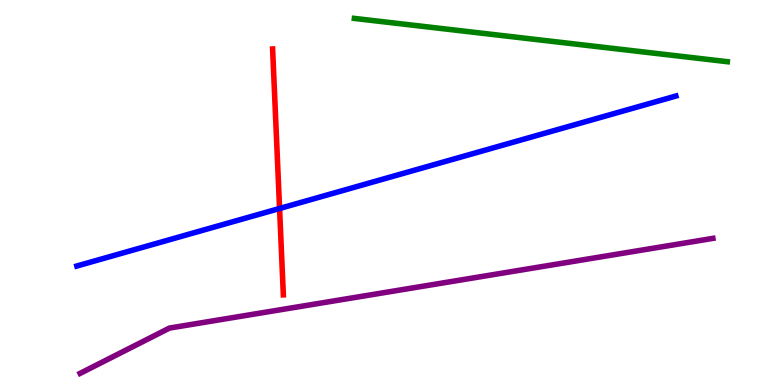[{'lines': ['blue', 'red'], 'intersections': [{'x': 3.61, 'y': 4.58}]}, {'lines': ['green', 'red'], 'intersections': []}, {'lines': ['purple', 'red'], 'intersections': []}, {'lines': ['blue', 'green'], 'intersections': []}, {'lines': ['blue', 'purple'], 'intersections': []}, {'lines': ['green', 'purple'], 'intersections': []}]